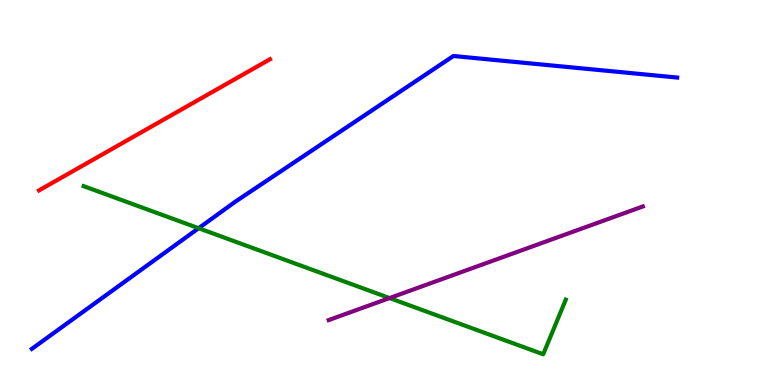[{'lines': ['blue', 'red'], 'intersections': []}, {'lines': ['green', 'red'], 'intersections': []}, {'lines': ['purple', 'red'], 'intersections': []}, {'lines': ['blue', 'green'], 'intersections': [{'x': 2.56, 'y': 4.07}]}, {'lines': ['blue', 'purple'], 'intersections': []}, {'lines': ['green', 'purple'], 'intersections': [{'x': 5.03, 'y': 2.26}]}]